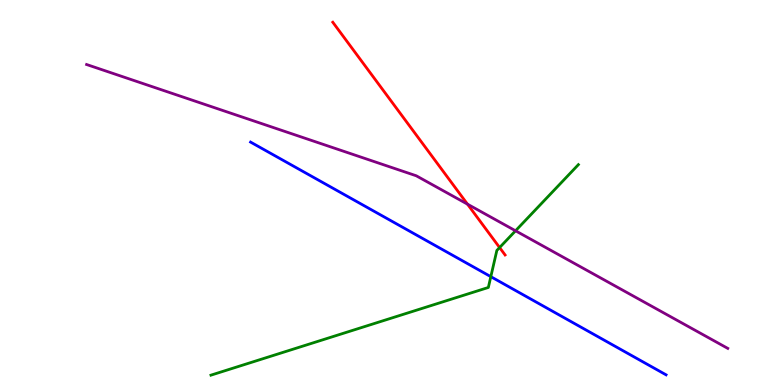[{'lines': ['blue', 'red'], 'intersections': []}, {'lines': ['green', 'red'], 'intersections': [{'x': 6.45, 'y': 3.57}]}, {'lines': ['purple', 'red'], 'intersections': [{'x': 6.03, 'y': 4.7}]}, {'lines': ['blue', 'green'], 'intersections': [{'x': 6.33, 'y': 2.81}]}, {'lines': ['blue', 'purple'], 'intersections': []}, {'lines': ['green', 'purple'], 'intersections': [{'x': 6.65, 'y': 4.01}]}]